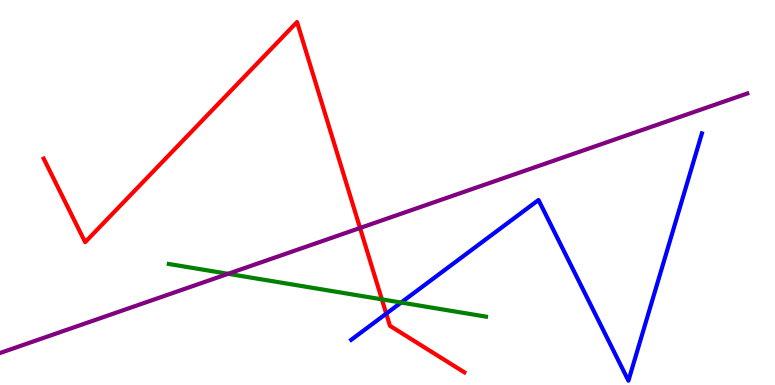[{'lines': ['blue', 'red'], 'intersections': [{'x': 4.98, 'y': 1.85}]}, {'lines': ['green', 'red'], 'intersections': [{'x': 4.93, 'y': 2.22}]}, {'lines': ['purple', 'red'], 'intersections': [{'x': 4.65, 'y': 4.08}]}, {'lines': ['blue', 'green'], 'intersections': [{'x': 5.18, 'y': 2.14}]}, {'lines': ['blue', 'purple'], 'intersections': []}, {'lines': ['green', 'purple'], 'intersections': [{'x': 2.94, 'y': 2.89}]}]